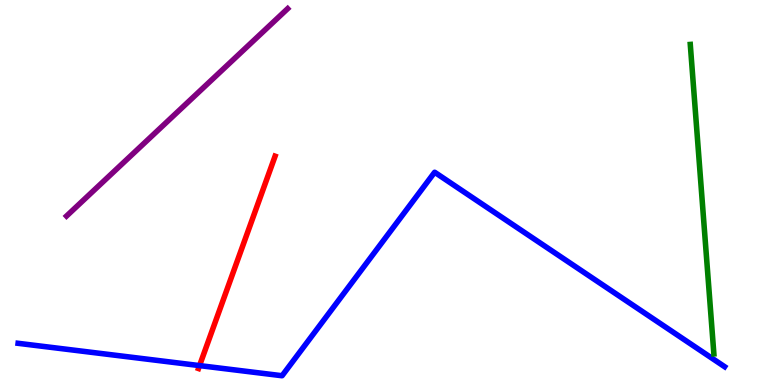[{'lines': ['blue', 'red'], 'intersections': [{'x': 2.57, 'y': 0.504}]}, {'lines': ['green', 'red'], 'intersections': []}, {'lines': ['purple', 'red'], 'intersections': []}, {'lines': ['blue', 'green'], 'intersections': []}, {'lines': ['blue', 'purple'], 'intersections': []}, {'lines': ['green', 'purple'], 'intersections': []}]